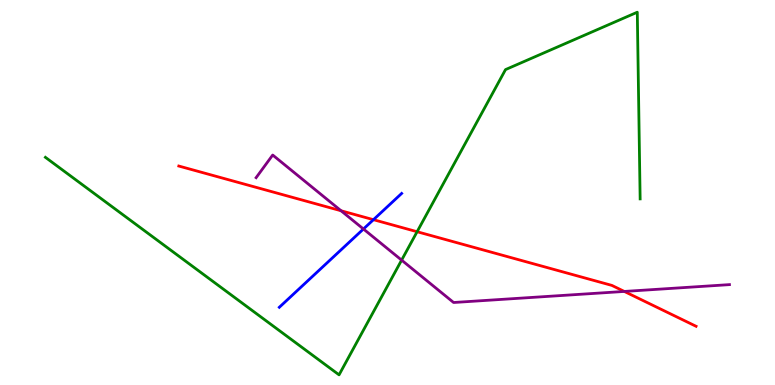[{'lines': ['blue', 'red'], 'intersections': [{'x': 4.82, 'y': 4.29}]}, {'lines': ['green', 'red'], 'intersections': [{'x': 5.38, 'y': 3.98}]}, {'lines': ['purple', 'red'], 'intersections': [{'x': 4.4, 'y': 4.53}, {'x': 8.06, 'y': 2.43}]}, {'lines': ['blue', 'green'], 'intersections': []}, {'lines': ['blue', 'purple'], 'intersections': [{'x': 4.69, 'y': 4.05}]}, {'lines': ['green', 'purple'], 'intersections': [{'x': 5.18, 'y': 3.24}]}]